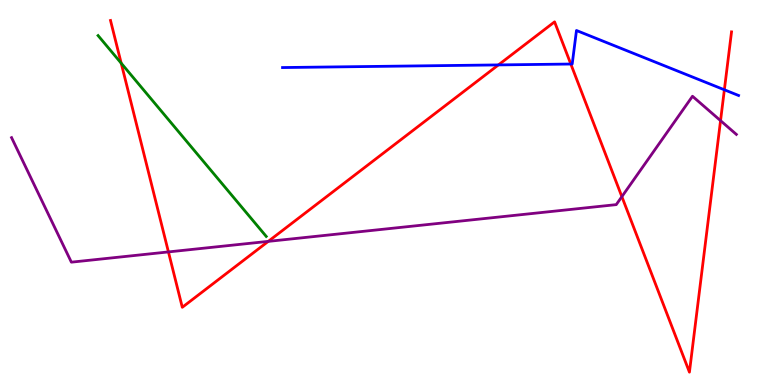[{'lines': ['blue', 'red'], 'intersections': [{'x': 6.43, 'y': 8.31}, {'x': 7.37, 'y': 8.34}, {'x': 9.35, 'y': 7.67}]}, {'lines': ['green', 'red'], 'intersections': [{'x': 1.56, 'y': 8.36}]}, {'lines': ['purple', 'red'], 'intersections': [{'x': 2.17, 'y': 3.46}, {'x': 3.46, 'y': 3.73}, {'x': 8.02, 'y': 4.89}, {'x': 9.3, 'y': 6.87}]}, {'lines': ['blue', 'green'], 'intersections': []}, {'lines': ['blue', 'purple'], 'intersections': []}, {'lines': ['green', 'purple'], 'intersections': []}]